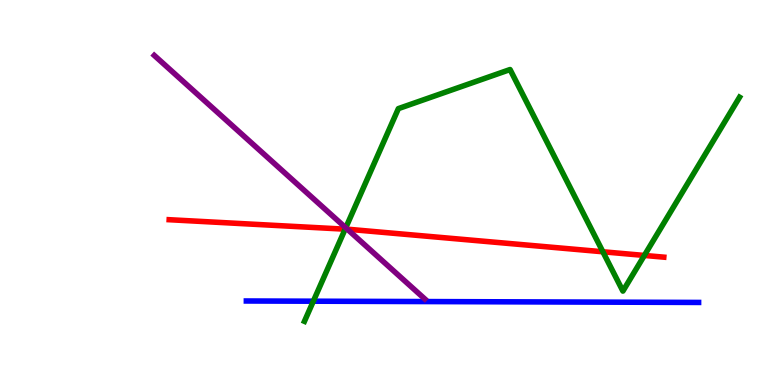[{'lines': ['blue', 'red'], 'intersections': []}, {'lines': ['green', 'red'], 'intersections': [{'x': 4.45, 'y': 4.05}, {'x': 7.78, 'y': 3.46}, {'x': 8.31, 'y': 3.37}]}, {'lines': ['purple', 'red'], 'intersections': [{'x': 4.48, 'y': 4.04}]}, {'lines': ['blue', 'green'], 'intersections': [{'x': 4.04, 'y': 2.18}]}, {'lines': ['blue', 'purple'], 'intersections': []}, {'lines': ['green', 'purple'], 'intersections': [{'x': 4.46, 'y': 4.08}]}]